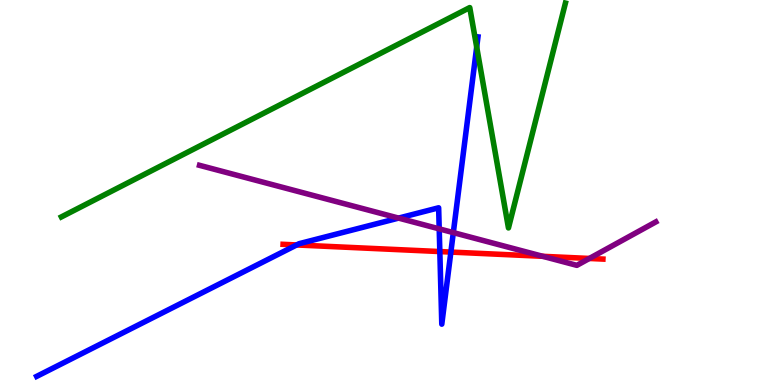[{'lines': ['blue', 'red'], 'intersections': [{'x': 3.83, 'y': 3.64}, {'x': 5.68, 'y': 3.47}, {'x': 5.82, 'y': 3.45}]}, {'lines': ['green', 'red'], 'intersections': []}, {'lines': ['purple', 'red'], 'intersections': [{'x': 7.0, 'y': 3.34}, {'x': 7.6, 'y': 3.29}]}, {'lines': ['blue', 'green'], 'intersections': [{'x': 6.15, 'y': 8.78}]}, {'lines': ['blue', 'purple'], 'intersections': [{'x': 5.14, 'y': 4.34}, {'x': 5.67, 'y': 4.06}, {'x': 5.85, 'y': 3.96}]}, {'lines': ['green', 'purple'], 'intersections': []}]